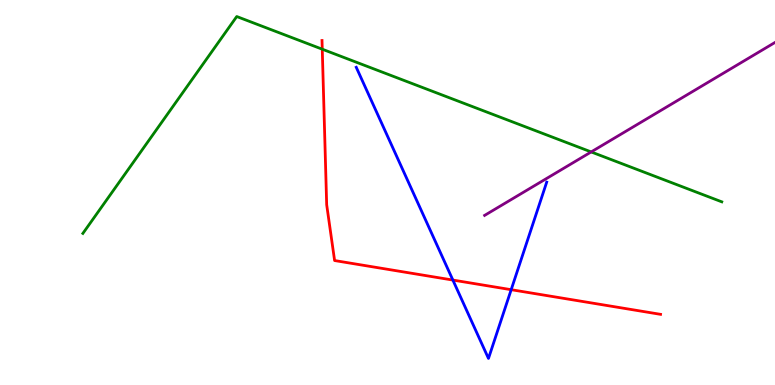[{'lines': ['blue', 'red'], 'intersections': [{'x': 5.84, 'y': 2.73}, {'x': 6.6, 'y': 2.48}]}, {'lines': ['green', 'red'], 'intersections': [{'x': 4.16, 'y': 8.72}]}, {'lines': ['purple', 'red'], 'intersections': []}, {'lines': ['blue', 'green'], 'intersections': []}, {'lines': ['blue', 'purple'], 'intersections': []}, {'lines': ['green', 'purple'], 'intersections': [{'x': 7.63, 'y': 6.05}]}]